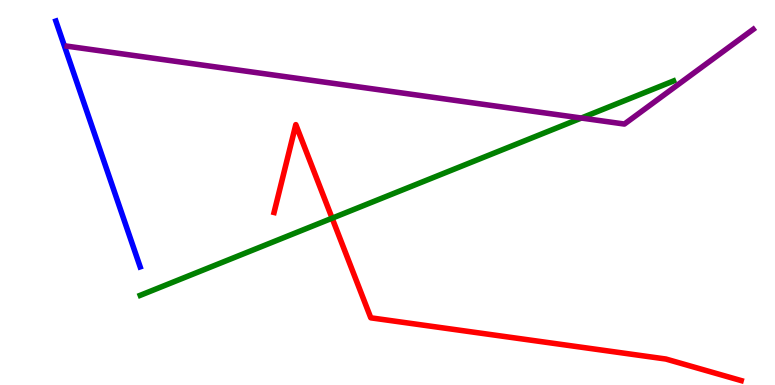[{'lines': ['blue', 'red'], 'intersections': []}, {'lines': ['green', 'red'], 'intersections': [{'x': 4.29, 'y': 4.33}]}, {'lines': ['purple', 'red'], 'intersections': []}, {'lines': ['blue', 'green'], 'intersections': []}, {'lines': ['blue', 'purple'], 'intersections': []}, {'lines': ['green', 'purple'], 'intersections': [{'x': 7.5, 'y': 6.93}]}]